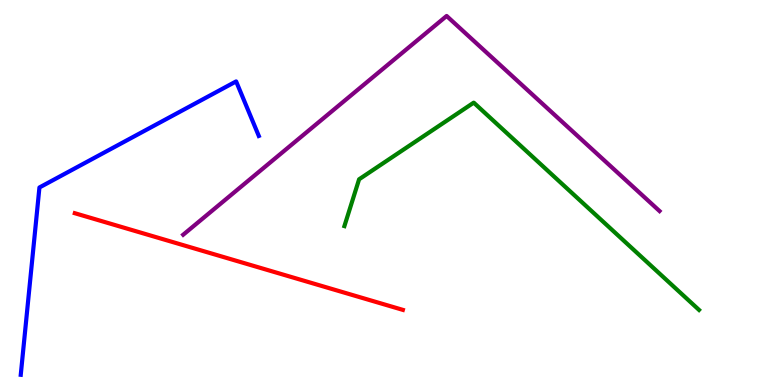[{'lines': ['blue', 'red'], 'intersections': []}, {'lines': ['green', 'red'], 'intersections': []}, {'lines': ['purple', 'red'], 'intersections': []}, {'lines': ['blue', 'green'], 'intersections': []}, {'lines': ['blue', 'purple'], 'intersections': []}, {'lines': ['green', 'purple'], 'intersections': []}]